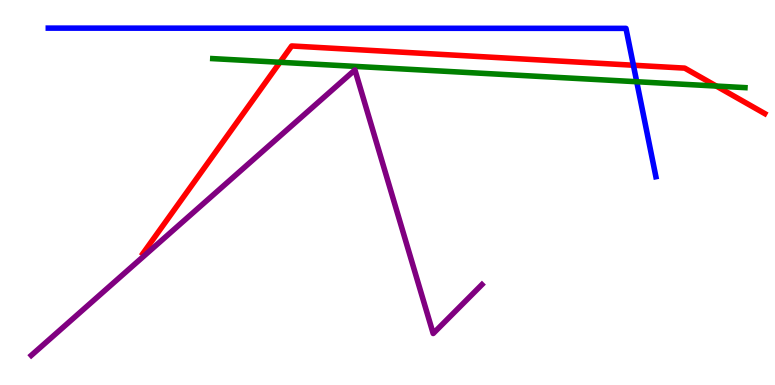[{'lines': ['blue', 'red'], 'intersections': [{'x': 8.17, 'y': 8.31}]}, {'lines': ['green', 'red'], 'intersections': [{'x': 3.61, 'y': 8.38}, {'x': 9.24, 'y': 7.76}]}, {'lines': ['purple', 'red'], 'intersections': []}, {'lines': ['blue', 'green'], 'intersections': [{'x': 8.22, 'y': 7.88}]}, {'lines': ['blue', 'purple'], 'intersections': []}, {'lines': ['green', 'purple'], 'intersections': []}]